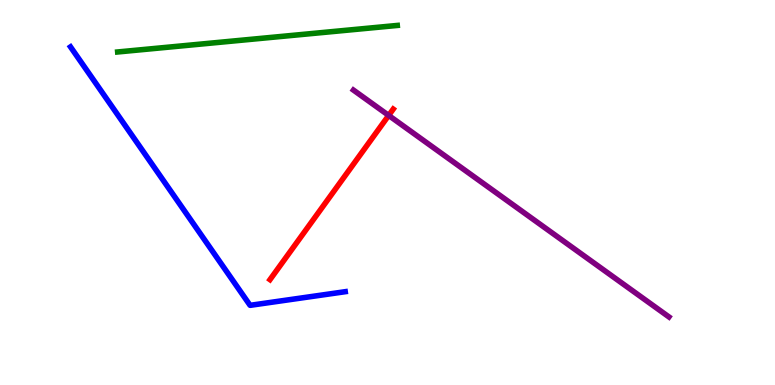[{'lines': ['blue', 'red'], 'intersections': []}, {'lines': ['green', 'red'], 'intersections': []}, {'lines': ['purple', 'red'], 'intersections': [{'x': 5.02, 'y': 7.0}]}, {'lines': ['blue', 'green'], 'intersections': []}, {'lines': ['blue', 'purple'], 'intersections': []}, {'lines': ['green', 'purple'], 'intersections': []}]